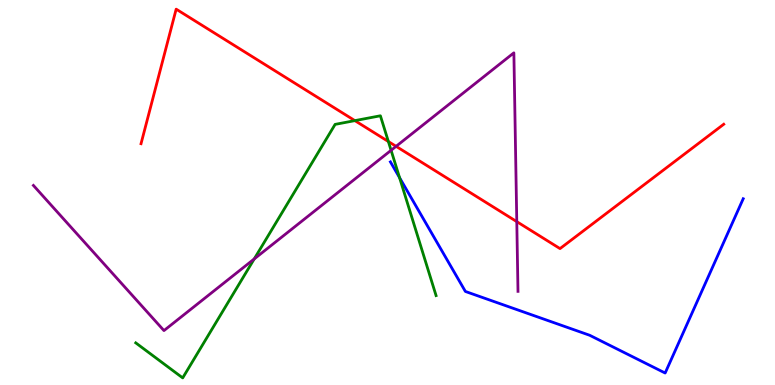[{'lines': ['blue', 'red'], 'intersections': []}, {'lines': ['green', 'red'], 'intersections': [{'x': 4.58, 'y': 6.87}, {'x': 5.01, 'y': 6.32}]}, {'lines': ['purple', 'red'], 'intersections': [{'x': 5.11, 'y': 6.2}, {'x': 6.67, 'y': 4.24}]}, {'lines': ['blue', 'green'], 'intersections': [{'x': 5.16, 'y': 5.38}]}, {'lines': ['blue', 'purple'], 'intersections': []}, {'lines': ['green', 'purple'], 'intersections': [{'x': 3.28, 'y': 3.27}, {'x': 5.05, 'y': 6.1}]}]